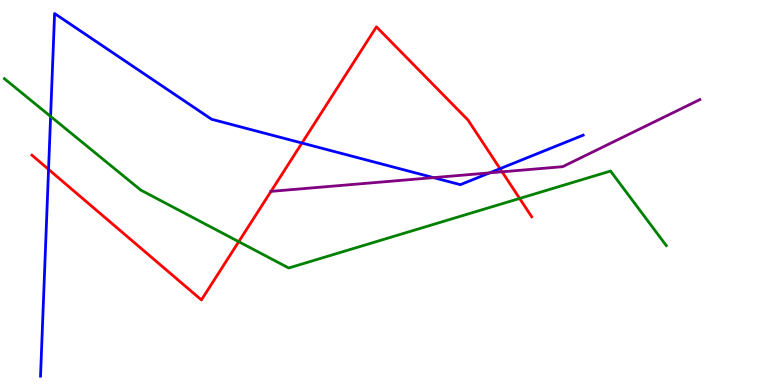[{'lines': ['blue', 'red'], 'intersections': [{'x': 0.626, 'y': 5.6}, {'x': 3.9, 'y': 6.28}, {'x': 6.45, 'y': 5.62}]}, {'lines': ['green', 'red'], 'intersections': [{'x': 3.08, 'y': 3.72}, {'x': 6.7, 'y': 4.85}]}, {'lines': ['purple', 'red'], 'intersections': [{'x': 3.5, 'y': 5.03}, {'x': 6.48, 'y': 5.54}]}, {'lines': ['blue', 'green'], 'intersections': [{'x': 0.653, 'y': 6.98}]}, {'lines': ['blue', 'purple'], 'intersections': [{'x': 5.59, 'y': 5.39}, {'x': 6.32, 'y': 5.51}]}, {'lines': ['green', 'purple'], 'intersections': []}]